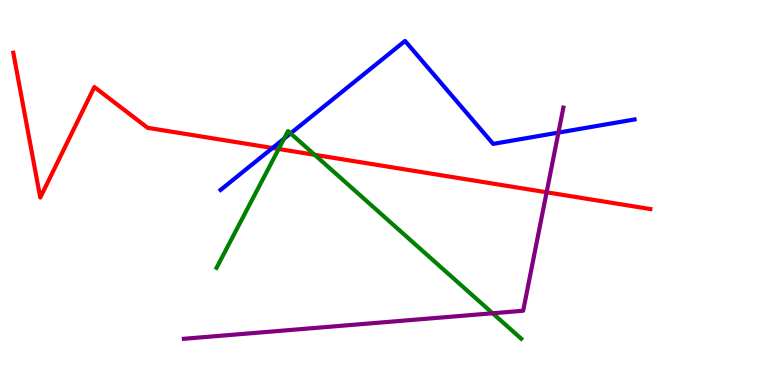[{'lines': ['blue', 'red'], 'intersections': [{'x': 3.52, 'y': 6.16}]}, {'lines': ['green', 'red'], 'intersections': [{'x': 3.6, 'y': 6.13}, {'x': 4.06, 'y': 5.98}]}, {'lines': ['purple', 'red'], 'intersections': [{'x': 7.05, 'y': 5.01}]}, {'lines': ['blue', 'green'], 'intersections': [{'x': 3.67, 'y': 6.4}, {'x': 3.75, 'y': 6.54}]}, {'lines': ['blue', 'purple'], 'intersections': [{'x': 7.21, 'y': 6.56}]}, {'lines': ['green', 'purple'], 'intersections': [{'x': 6.36, 'y': 1.86}]}]